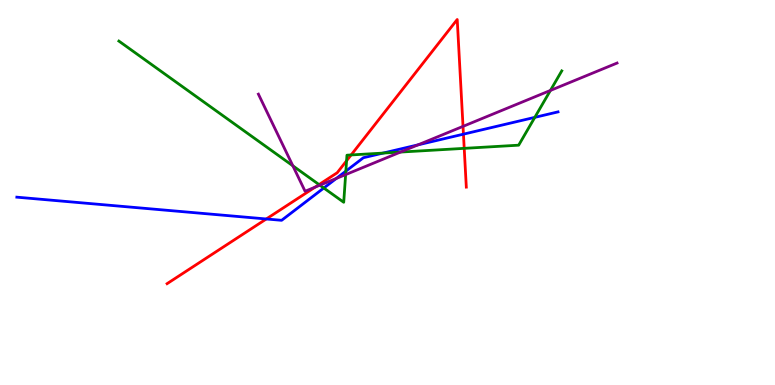[{'lines': ['blue', 'red'], 'intersections': [{'x': 3.44, 'y': 4.31}, {'x': 5.98, 'y': 6.52}]}, {'lines': ['green', 'red'], 'intersections': [{'x': 4.12, 'y': 5.21}, {'x': 4.47, 'y': 5.82}, {'x': 4.53, 'y': 5.98}, {'x': 5.99, 'y': 6.15}]}, {'lines': ['purple', 'red'], 'intersections': [{'x': 4.07, 'y': 5.14}, {'x': 5.97, 'y': 6.72}]}, {'lines': ['blue', 'green'], 'intersections': [{'x': 4.18, 'y': 5.12}, {'x': 4.46, 'y': 5.55}, {'x': 4.94, 'y': 6.02}, {'x': 6.9, 'y': 6.95}]}, {'lines': ['blue', 'purple'], 'intersections': [{'x': 4.34, 'y': 5.37}, {'x': 5.39, 'y': 6.24}]}, {'lines': ['green', 'purple'], 'intersections': [{'x': 3.78, 'y': 5.69}, {'x': 4.13, 'y': 5.19}, {'x': 4.46, 'y': 5.46}, {'x': 5.17, 'y': 6.05}, {'x': 7.1, 'y': 7.65}]}]